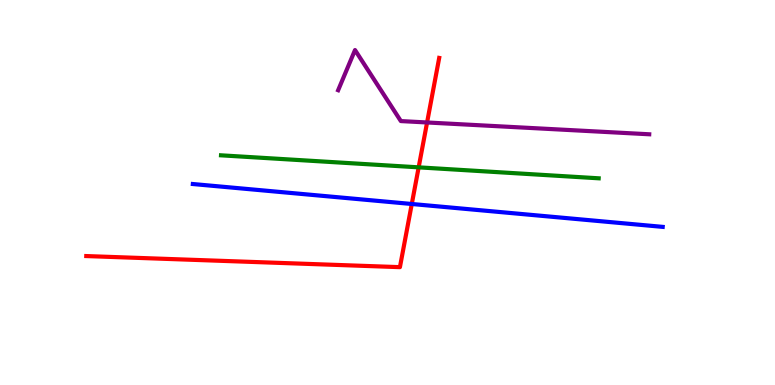[{'lines': ['blue', 'red'], 'intersections': [{'x': 5.31, 'y': 4.7}]}, {'lines': ['green', 'red'], 'intersections': [{'x': 5.4, 'y': 5.65}]}, {'lines': ['purple', 'red'], 'intersections': [{'x': 5.51, 'y': 6.82}]}, {'lines': ['blue', 'green'], 'intersections': []}, {'lines': ['blue', 'purple'], 'intersections': []}, {'lines': ['green', 'purple'], 'intersections': []}]